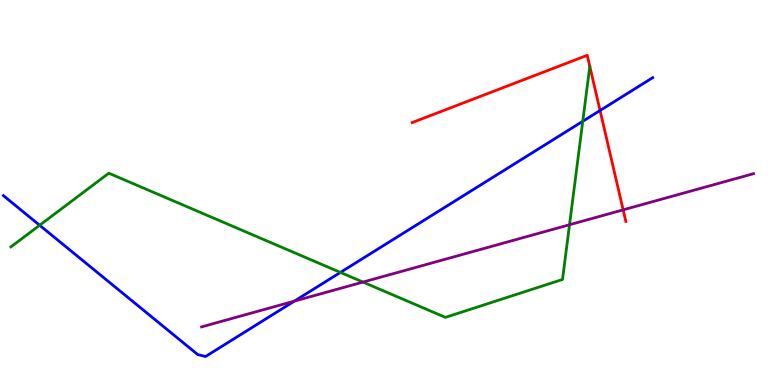[{'lines': ['blue', 'red'], 'intersections': [{'x': 7.74, 'y': 7.13}]}, {'lines': ['green', 'red'], 'intersections': []}, {'lines': ['purple', 'red'], 'intersections': [{'x': 8.04, 'y': 4.55}]}, {'lines': ['blue', 'green'], 'intersections': [{'x': 0.511, 'y': 4.15}, {'x': 4.39, 'y': 2.92}, {'x': 7.52, 'y': 6.85}]}, {'lines': ['blue', 'purple'], 'intersections': [{'x': 3.8, 'y': 2.18}]}, {'lines': ['green', 'purple'], 'intersections': [{'x': 4.68, 'y': 2.67}, {'x': 7.35, 'y': 4.16}]}]